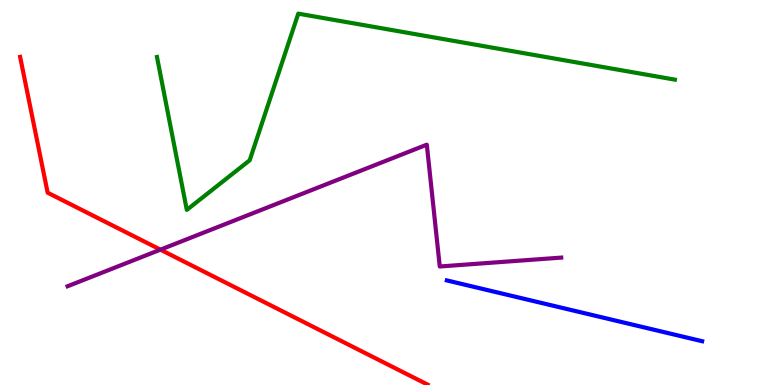[{'lines': ['blue', 'red'], 'intersections': []}, {'lines': ['green', 'red'], 'intersections': []}, {'lines': ['purple', 'red'], 'intersections': [{'x': 2.07, 'y': 3.52}]}, {'lines': ['blue', 'green'], 'intersections': []}, {'lines': ['blue', 'purple'], 'intersections': []}, {'lines': ['green', 'purple'], 'intersections': []}]